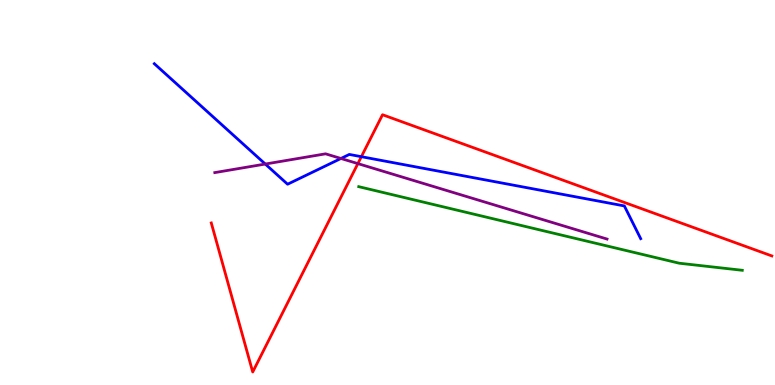[{'lines': ['blue', 'red'], 'intersections': [{'x': 4.66, 'y': 5.93}]}, {'lines': ['green', 'red'], 'intersections': []}, {'lines': ['purple', 'red'], 'intersections': [{'x': 4.62, 'y': 5.75}]}, {'lines': ['blue', 'green'], 'intersections': []}, {'lines': ['blue', 'purple'], 'intersections': [{'x': 3.42, 'y': 5.74}, {'x': 4.4, 'y': 5.88}]}, {'lines': ['green', 'purple'], 'intersections': []}]